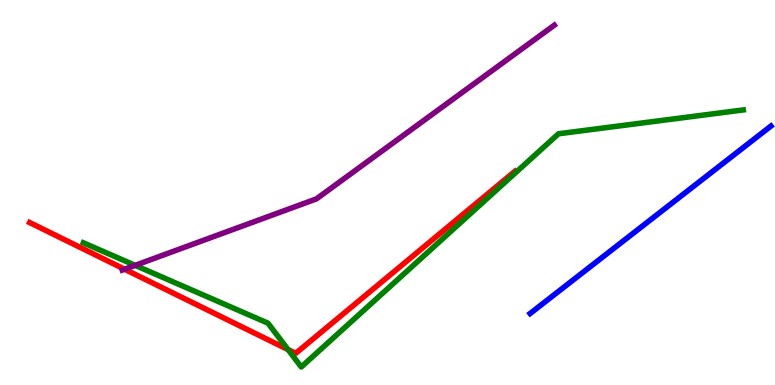[{'lines': ['blue', 'red'], 'intersections': []}, {'lines': ['green', 'red'], 'intersections': [{'x': 3.72, 'y': 0.921}]}, {'lines': ['purple', 'red'], 'intersections': [{'x': 1.61, 'y': 3.01}]}, {'lines': ['blue', 'green'], 'intersections': []}, {'lines': ['blue', 'purple'], 'intersections': []}, {'lines': ['green', 'purple'], 'intersections': [{'x': 1.74, 'y': 3.11}]}]